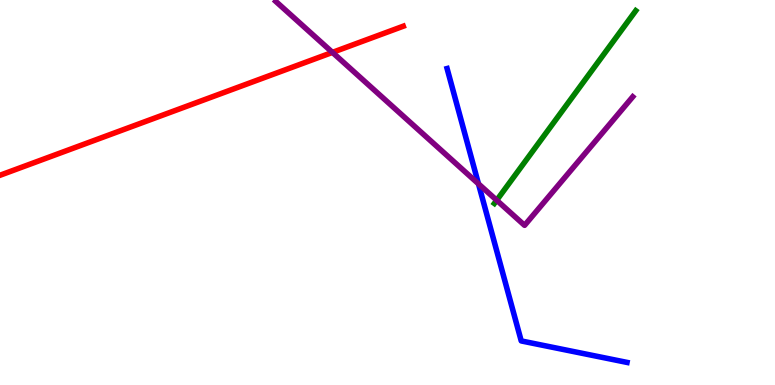[{'lines': ['blue', 'red'], 'intersections': []}, {'lines': ['green', 'red'], 'intersections': []}, {'lines': ['purple', 'red'], 'intersections': [{'x': 4.29, 'y': 8.64}]}, {'lines': ['blue', 'green'], 'intersections': []}, {'lines': ['blue', 'purple'], 'intersections': [{'x': 6.17, 'y': 5.22}]}, {'lines': ['green', 'purple'], 'intersections': [{'x': 6.41, 'y': 4.8}]}]